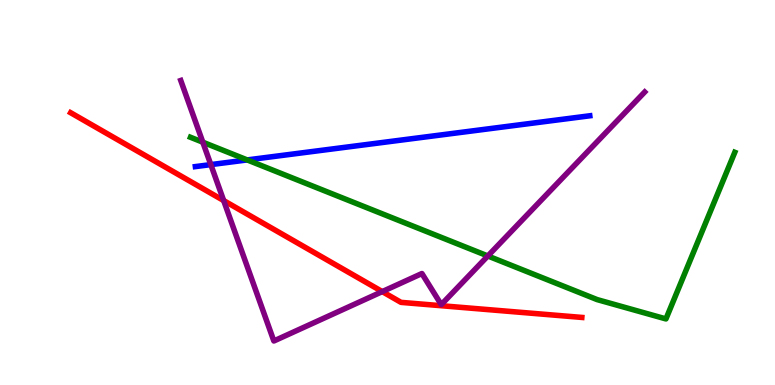[{'lines': ['blue', 'red'], 'intersections': []}, {'lines': ['green', 'red'], 'intersections': []}, {'lines': ['purple', 'red'], 'intersections': [{'x': 2.89, 'y': 4.79}, {'x': 4.93, 'y': 2.43}]}, {'lines': ['blue', 'green'], 'intersections': [{'x': 3.19, 'y': 5.85}]}, {'lines': ['blue', 'purple'], 'intersections': [{'x': 2.72, 'y': 5.72}]}, {'lines': ['green', 'purple'], 'intersections': [{'x': 2.62, 'y': 6.31}, {'x': 6.29, 'y': 3.35}]}]